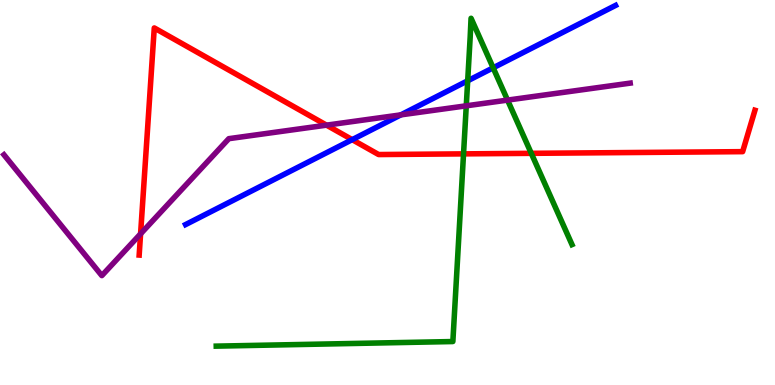[{'lines': ['blue', 'red'], 'intersections': [{'x': 4.54, 'y': 6.37}]}, {'lines': ['green', 'red'], 'intersections': [{'x': 5.98, 'y': 6.0}, {'x': 6.86, 'y': 6.02}]}, {'lines': ['purple', 'red'], 'intersections': [{'x': 1.81, 'y': 3.93}, {'x': 4.21, 'y': 6.75}]}, {'lines': ['blue', 'green'], 'intersections': [{'x': 6.03, 'y': 7.9}, {'x': 6.36, 'y': 8.24}]}, {'lines': ['blue', 'purple'], 'intersections': [{'x': 5.17, 'y': 7.02}]}, {'lines': ['green', 'purple'], 'intersections': [{'x': 6.02, 'y': 7.25}, {'x': 6.55, 'y': 7.4}]}]